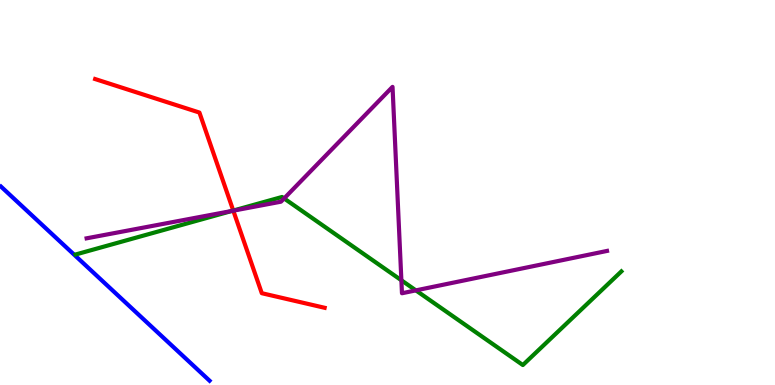[{'lines': ['blue', 'red'], 'intersections': []}, {'lines': ['green', 'red'], 'intersections': [{'x': 3.01, 'y': 4.53}]}, {'lines': ['purple', 'red'], 'intersections': [{'x': 3.01, 'y': 4.53}]}, {'lines': ['blue', 'green'], 'intersections': []}, {'lines': ['blue', 'purple'], 'intersections': []}, {'lines': ['green', 'purple'], 'intersections': [{'x': 2.99, 'y': 4.52}, {'x': 3.67, 'y': 4.85}, {'x': 5.18, 'y': 2.72}, {'x': 5.37, 'y': 2.46}]}]